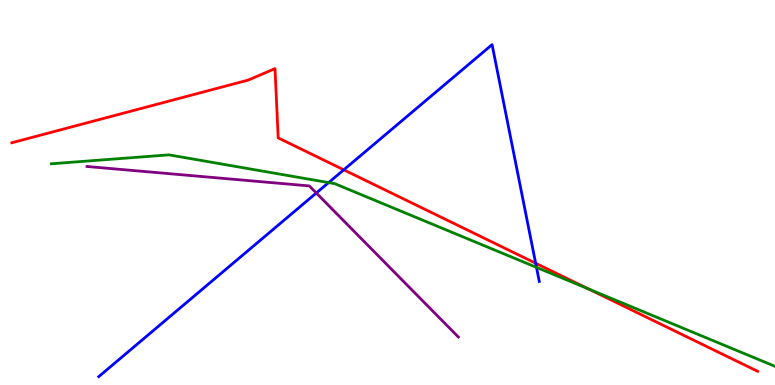[{'lines': ['blue', 'red'], 'intersections': [{'x': 4.44, 'y': 5.59}, {'x': 6.91, 'y': 3.16}]}, {'lines': ['green', 'red'], 'intersections': [{'x': 7.59, 'y': 2.5}]}, {'lines': ['purple', 'red'], 'intersections': []}, {'lines': ['blue', 'green'], 'intersections': [{'x': 4.24, 'y': 5.26}, {'x': 6.92, 'y': 3.06}]}, {'lines': ['blue', 'purple'], 'intersections': [{'x': 4.08, 'y': 4.99}]}, {'lines': ['green', 'purple'], 'intersections': []}]